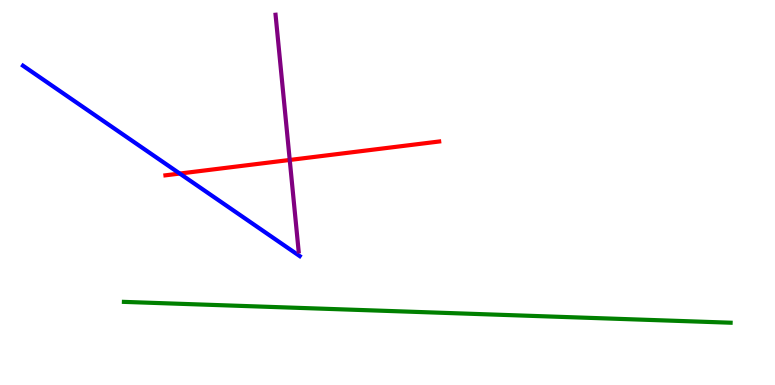[{'lines': ['blue', 'red'], 'intersections': [{'x': 2.32, 'y': 5.49}]}, {'lines': ['green', 'red'], 'intersections': []}, {'lines': ['purple', 'red'], 'intersections': [{'x': 3.74, 'y': 5.85}]}, {'lines': ['blue', 'green'], 'intersections': []}, {'lines': ['blue', 'purple'], 'intersections': []}, {'lines': ['green', 'purple'], 'intersections': []}]